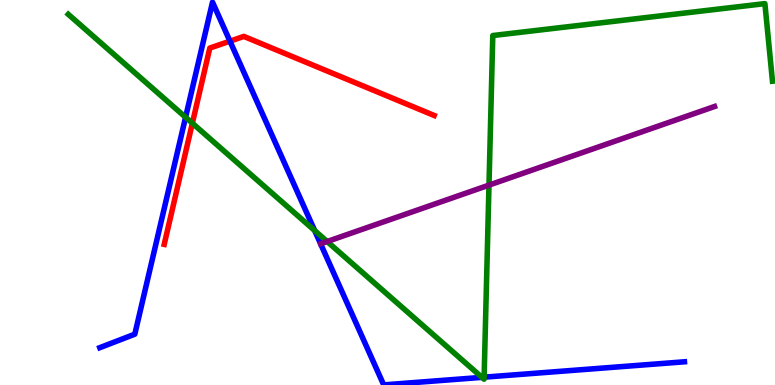[{'lines': ['blue', 'red'], 'intersections': [{'x': 2.97, 'y': 8.93}]}, {'lines': ['green', 'red'], 'intersections': [{'x': 2.48, 'y': 6.8}]}, {'lines': ['purple', 'red'], 'intersections': []}, {'lines': ['blue', 'green'], 'intersections': [{'x': 2.39, 'y': 6.95}, {'x': 4.06, 'y': 4.01}, {'x': 6.22, 'y': 0.199}, {'x': 6.25, 'y': 0.203}]}, {'lines': ['blue', 'purple'], 'intersections': []}, {'lines': ['green', 'purple'], 'intersections': [{'x': 4.22, 'y': 3.73}, {'x': 6.31, 'y': 5.19}]}]